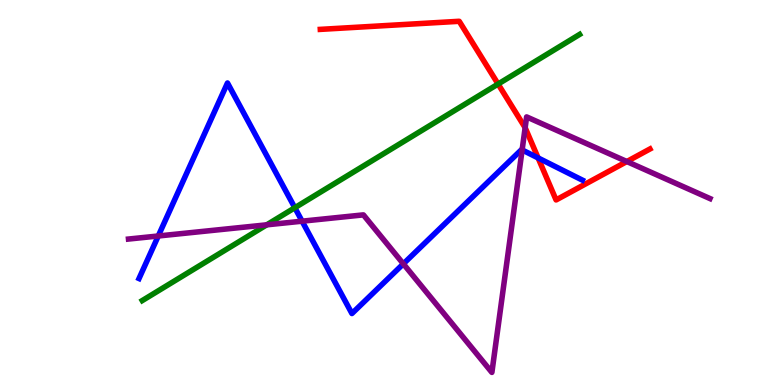[{'lines': ['blue', 'red'], 'intersections': [{'x': 6.94, 'y': 5.9}]}, {'lines': ['green', 'red'], 'intersections': [{'x': 6.43, 'y': 7.82}]}, {'lines': ['purple', 'red'], 'intersections': [{'x': 6.78, 'y': 6.68}, {'x': 8.09, 'y': 5.8}]}, {'lines': ['blue', 'green'], 'intersections': [{'x': 3.8, 'y': 4.6}]}, {'lines': ['blue', 'purple'], 'intersections': [{'x': 2.04, 'y': 3.87}, {'x': 3.9, 'y': 4.25}, {'x': 5.2, 'y': 3.15}, {'x': 6.74, 'y': 6.11}]}, {'lines': ['green', 'purple'], 'intersections': [{'x': 3.44, 'y': 4.16}]}]